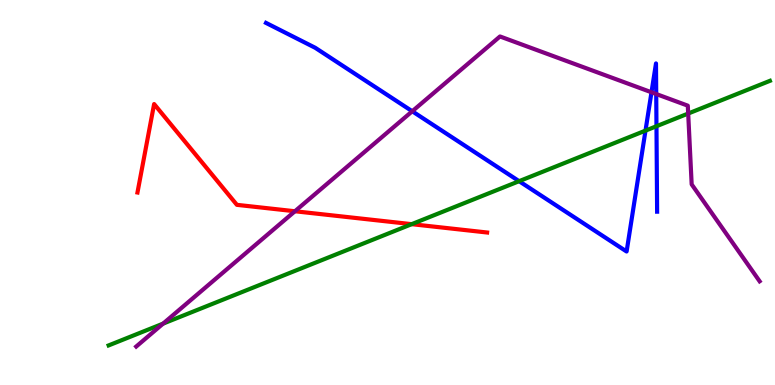[{'lines': ['blue', 'red'], 'intersections': []}, {'lines': ['green', 'red'], 'intersections': [{'x': 5.31, 'y': 4.18}]}, {'lines': ['purple', 'red'], 'intersections': [{'x': 3.81, 'y': 4.51}]}, {'lines': ['blue', 'green'], 'intersections': [{'x': 6.7, 'y': 5.29}, {'x': 8.33, 'y': 6.61}, {'x': 8.47, 'y': 6.72}]}, {'lines': ['blue', 'purple'], 'intersections': [{'x': 5.32, 'y': 7.11}, {'x': 8.41, 'y': 7.6}, {'x': 8.47, 'y': 7.56}]}, {'lines': ['green', 'purple'], 'intersections': [{'x': 2.1, 'y': 1.59}, {'x': 8.88, 'y': 7.05}]}]